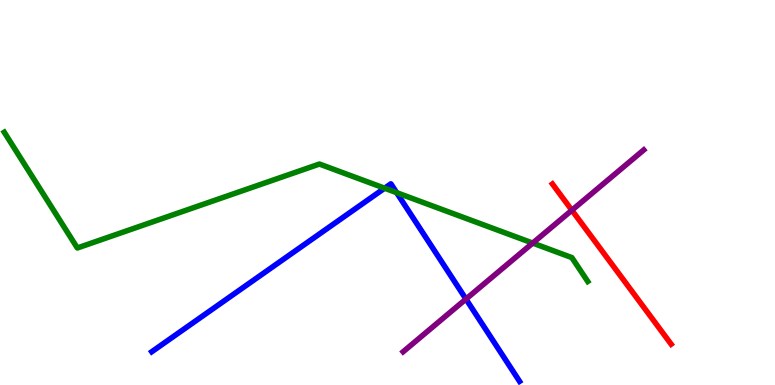[{'lines': ['blue', 'red'], 'intersections': []}, {'lines': ['green', 'red'], 'intersections': []}, {'lines': ['purple', 'red'], 'intersections': [{'x': 7.38, 'y': 4.54}]}, {'lines': ['blue', 'green'], 'intersections': [{'x': 4.96, 'y': 5.11}, {'x': 5.12, 'y': 5.0}]}, {'lines': ['blue', 'purple'], 'intersections': [{'x': 6.01, 'y': 2.23}]}, {'lines': ['green', 'purple'], 'intersections': [{'x': 6.87, 'y': 3.69}]}]